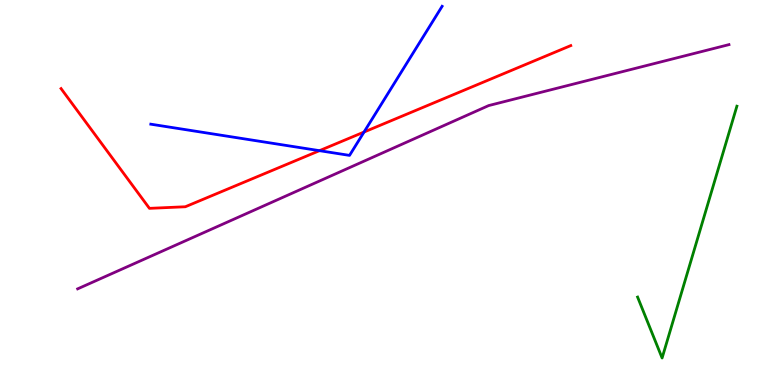[{'lines': ['blue', 'red'], 'intersections': [{'x': 4.12, 'y': 6.09}, {'x': 4.7, 'y': 6.57}]}, {'lines': ['green', 'red'], 'intersections': []}, {'lines': ['purple', 'red'], 'intersections': []}, {'lines': ['blue', 'green'], 'intersections': []}, {'lines': ['blue', 'purple'], 'intersections': []}, {'lines': ['green', 'purple'], 'intersections': []}]